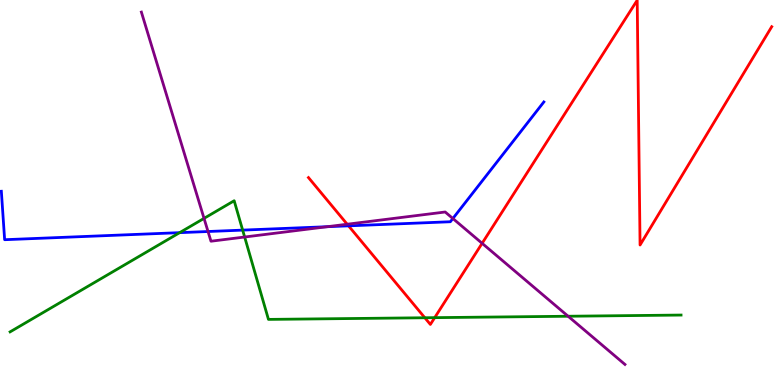[{'lines': ['blue', 'red'], 'intersections': [{'x': 4.5, 'y': 4.13}]}, {'lines': ['green', 'red'], 'intersections': [{'x': 5.48, 'y': 1.75}, {'x': 5.61, 'y': 1.75}]}, {'lines': ['purple', 'red'], 'intersections': [{'x': 4.48, 'y': 4.18}, {'x': 6.22, 'y': 3.68}]}, {'lines': ['blue', 'green'], 'intersections': [{'x': 2.32, 'y': 3.96}, {'x': 3.13, 'y': 4.02}]}, {'lines': ['blue', 'purple'], 'intersections': [{'x': 2.68, 'y': 3.99}, {'x': 4.22, 'y': 4.11}, {'x': 5.84, 'y': 4.32}]}, {'lines': ['green', 'purple'], 'intersections': [{'x': 2.63, 'y': 4.33}, {'x': 3.16, 'y': 3.84}, {'x': 7.33, 'y': 1.79}]}]